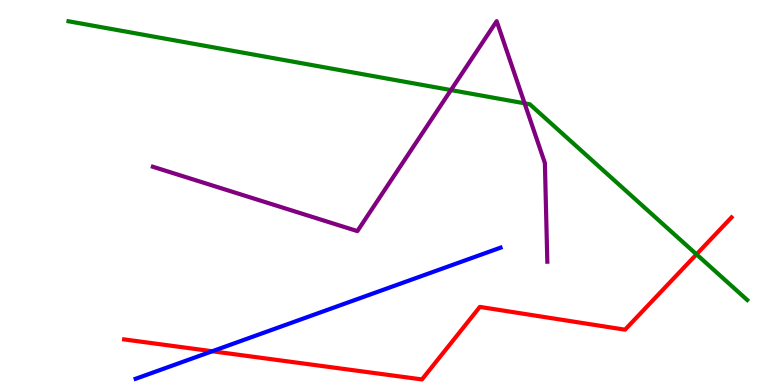[{'lines': ['blue', 'red'], 'intersections': [{'x': 2.74, 'y': 0.877}]}, {'lines': ['green', 'red'], 'intersections': [{'x': 8.99, 'y': 3.39}]}, {'lines': ['purple', 'red'], 'intersections': []}, {'lines': ['blue', 'green'], 'intersections': []}, {'lines': ['blue', 'purple'], 'intersections': []}, {'lines': ['green', 'purple'], 'intersections': [{'x': 5.82, 'y': 7.66}, {'x': 6.77, 'y': 7.32}]}]